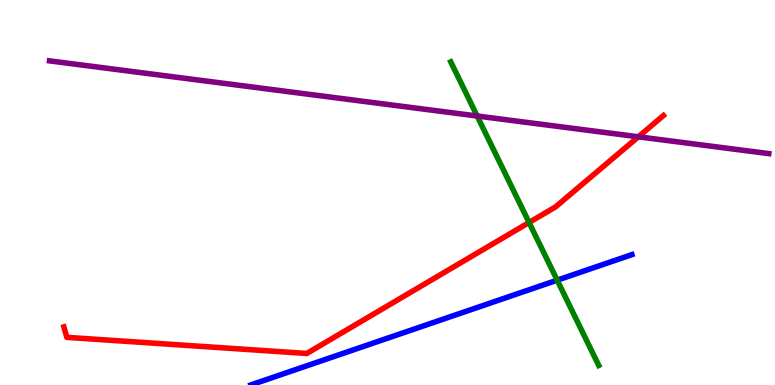[{'lines': ['blue', 'red'], 'intersections': []}, {'lines': ['green', 'red'], 'intersections': [{'x': 6.83, 'y': 4.22}]}, {'lines': ['purple', 'red'], 'intersections': [{'x': 8.24, 'y': 6.45}]}, {'lines': ['blue', 'green'], 'intersections': [{'x': 7.19, 'y': 2.72}]}, {'lines': ['blue', 'purple'], 'intersections': []}, {'lines': ['green', 'purple'], 'intersections': [{'x': 6.16, 'y': 6.99}]}]